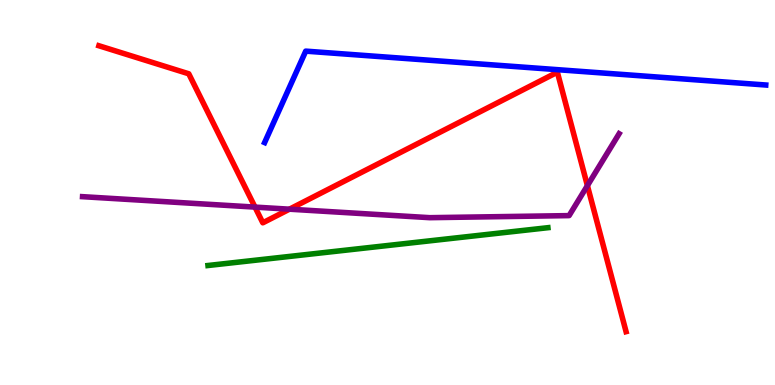[{'lines': ['blue', 'red'], 'intersections': []}, {'lines': ['green', 'red'], 'intersections': []}, {'lines': ['purple', 'red'], 'intersections': [{'x': 3.29, 'y': 4.62}, {'x': 3.73, 'y': 4.57}, {'x': 7.58, 'y': 5.18}]}, {'lines': ['blue', 'green'], 'intersections': []}, {'lines': ['blue', 'purple'], 'intersections': []}, {'lines': ['green', 'purple'], 'intersections': []}]